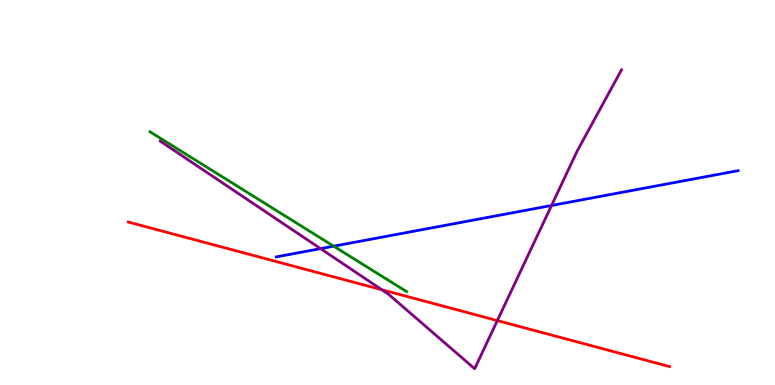[{'lines': ['blue', 'red'], 'intersections': []}, {'lines': ['green', 'red'], 'intersections': []}, {'lines': ['purple', 'red'], 'intersections': [{'x': 4.93, 'y': 2.47}, {'x': 6.42, 'y': 1.67}]}, {'lines': ['blue', 'green'], 'intersections': [{'x': 4.31, 'y': 3.61}]}, {'lines': ['blue', 'purple'], 'intersections': [{'x': 4.14, 'y': 3.54}, {'x': 7.12, 'y': 4.66}]}, {'lines': ['green', 'purple'], 'intersections': []}]